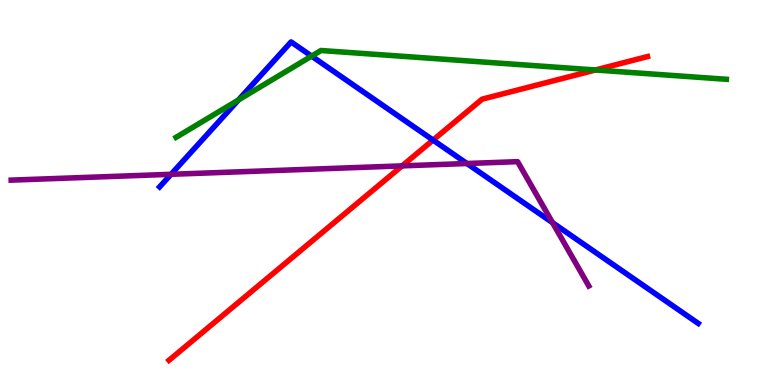[{'lines': ['blue', 'red'], 'intersections': [{'x': 5.59, 'y': 6.36}]}, {'lines': ['green', 'red'], 'intersections': [{'x': 7.68, 'y': 8.18}]}, {'lines': ['purple', 'red'], 'intersections': [{'x': 5.19, 'y': 5.69}]}, {'lines': ['blue', 'green'], 'intersections': [{'x': 3.08, 'y': 7.41}, {'x': 4.02, 'y': 8.54}]}, {'lines': ['blue', 'purple'], 'intersections': [{'x': 2.21, 'y': 5.47}, {'x': 6.02, 'y': 5.75}, {'x': 7.13, 'y': 4.22}]}, {'lines': ['green', 'purple'], 'intersections': []}]